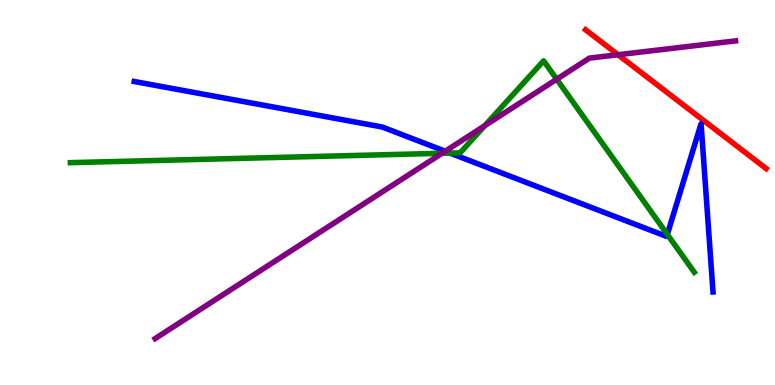[{'lines': ['blue', 'red'], 'intersections': []}, {'lines': ['green', 'red'], 'intersections': []}, {'lines': ['purple', 'red'], 'intersections': [{'x': 7.97, 'y': 8.58}]}, {'lines': ['blue', 'green'], 'intersections': [{'x': 5.81, 'y': 6.02}, {'x': 8.61, 'y': 3.91}]}, {'lines': ['blue', 'purple'], 'intersections': [{'x': 5.74, 'y': 6.07}]}, {'lines': ['green', 'purple'], 'intersections': [{'x': 5.7, 'y': 6.02}, {'x': 6.25, 'y': 6.73}, {'x': 7.18, 'y': 7.94}]}]